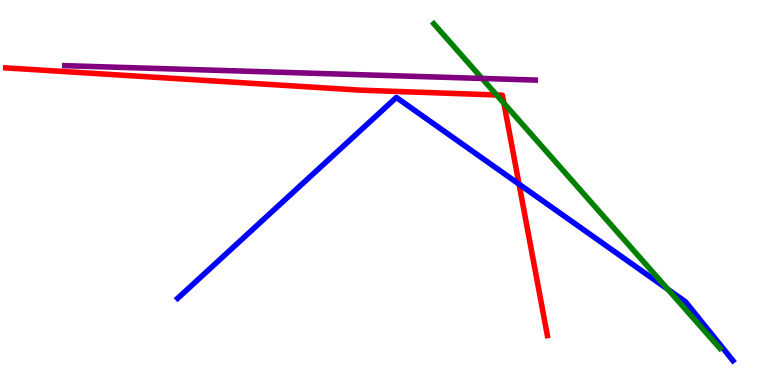[{'lines': ['blue', 'red'], 'intersections': [{'x': 6.7, 'y': 5.22}]}, {'lines': ['green', 'red'], 'intersections': [{'x': 6.41, 'y': 7.53}, {'x': 6.5, 'y': 7.32}]}, {'lines': ['purple', 'red'], 'intersections': []}, {'lines': ['blue', 'green'], 'intersections': [{'x': 8.62, 'y': 2.49}]}, {'lines': ['blue', 'purple'], 'intersections': []}, {'lines': ['green', 'purple'], 'intersections': [{'x': 6.22, 'y': 7.96}]}]